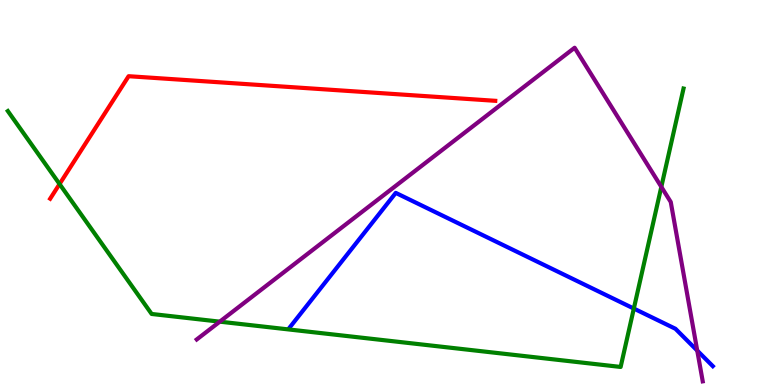[{'lines': ['blue', 'red'], 'intersections': []}, {'lines': ['green', 'red'], 'intersections': [{'x': 0.769, 'y': 5.22}]}, {'lines': ['purple', 'red'], 'intersections': []}, {'lines': ['blue', 'green'], 'intersections': [{'x': 8.18, 'y': 1.99}]}, {'lines': ['blue', 'purple'], 'intersections': [{'x': 9.0, 'y': 0.894}]}, {'lines': ['green', 'purple'], 'intersections': [{'x': 2.84, 'y': 1.65}, {'x': 8.53, 'y': 5.15}]}]